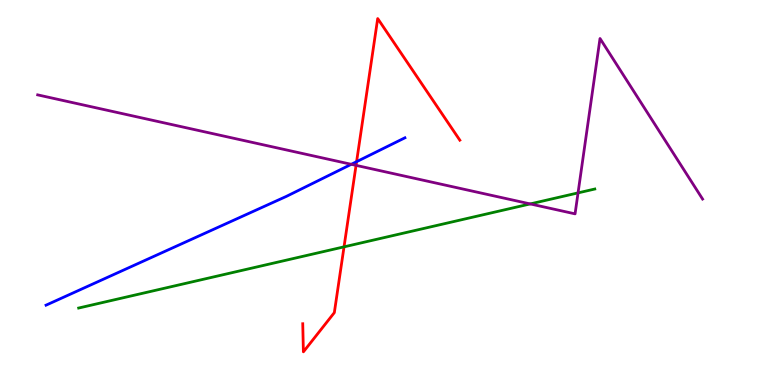[{'lines': ['blue', 'red'], 'intersections': [{'x': 4.6, 'y': 5.8}]}, {'lines': ['green', 'red'], 'intersections': [{'x': 4.44, 'y': 3.59}]}, {'lines': ['purple', 'red'], 'intersections': [{'x': 4.59, 'y': 5.7}]}, {'lines': ['blue', 'green'], 'intersections': []}, {'lines': ['blue', 'purple'], 'intersections': [{'x': 4.53, 'y': 5.73}]}, {'lines': ['green', 'purple'], 'intersections': [{'x': 6.84, 'y': 4.7}, {'x': 7.46, 'y': 4.99}]}]